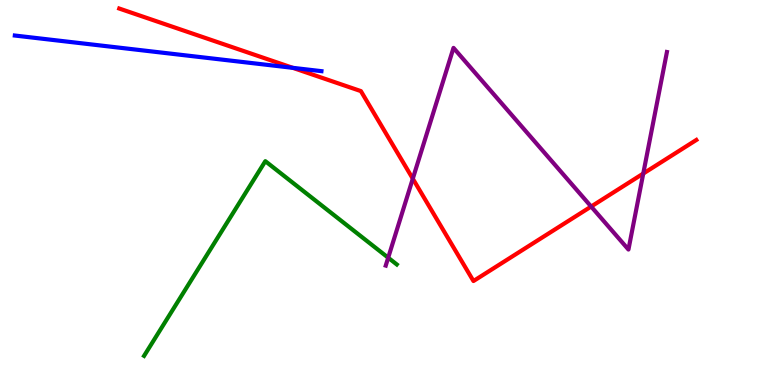[{'lines': ['blue', 'red'], 'intersections': [{'x': 3.78, 'y': 8.24}]}, {'lines': ['green', 'red'], 'intersections': []}, {'lines': ['purple', 'red'], 'intersections': [{'x': 5.33, 'y': 5.36}, {'x': 7.63, 'y': 4.64}, {'x': 8.3, 'y': 5.49}]}, {'lines': ['blue', 'green'], 'intersections': []}, {'lines': ['blue', 'purple'], 'intersections': []}, {'lines': ['green', 'purple'], 'intersections': [{'x': 5.01, 'y': 3.31}]}]